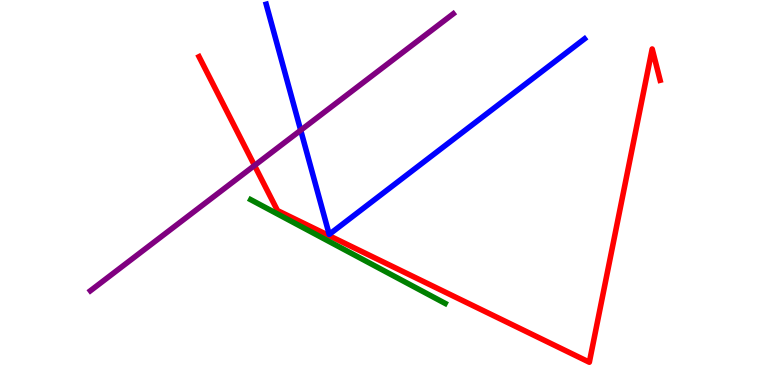[{'lines': ['blue', 'red'], 'intersections': []}, {'lines': ['green', 'red'], 'intersections': []}, {'lines': ['purple', 'red'], 'intersections': [{'x': 3.28, 'y': 5.7}]}, {'lines': ['blue', 'green'], 'intersections': []}, {'lines': ['blue', 'purple'], 'intersections': [{'x': 3.88, 'y': 6.62}]}, {'lines': ['green', 'purple'], 'intersections': []}]